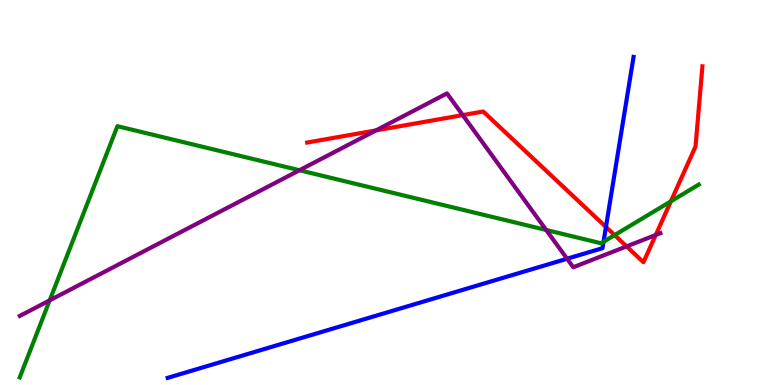[{'lines': ['blue', 'red'], 'intersections': [{'x': 7.82, 'y': 4.1}]}, {'lines': ['green', 'red'], 'intersections': [{'x': 7.93, 'y': 3.89}, {'x': 8.66, 'y': 4.77}]}, {'lines': ['purple', 'red'], 'intersections': [{'x': 4.85, 'y': 6.61}, {'x': 5.97, 'y': 7.01}, {'x': 8.09, 'y': 3.6}, {'x': 8.46, 'y': 3.9}]}, {'lines': ['blue', 'green'], 'intersections': [{'x': 7.79, 'y': 3.72}]}, {'lines': ['blue', 'purple'], 'intersections': [{'x': 7.32, 'y': 3.28}]}, {'lines': ['green', 'purple'], 'intersections': [{'x': 0.641, 'y': 2.2}, {'x': 3.86, 'y': 5.58}, {'x': 7.05, 'y': 4.03}]}]